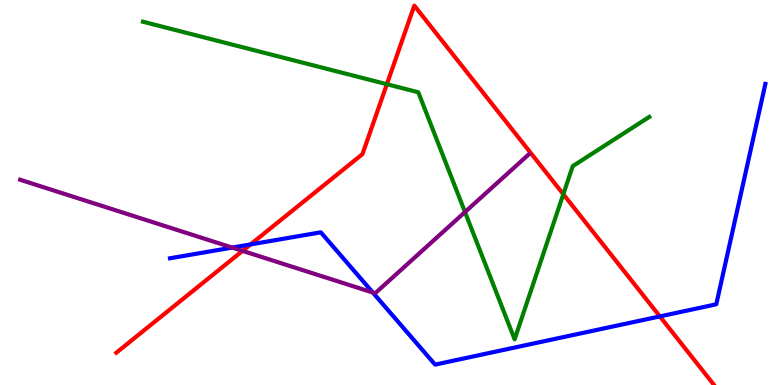[{'lines': ['blue', 'red'], 'intersections': [{'x': 3.23, 'y': 3.65}, {'x': 8.51, 'y': 1.78}]}, {'lines': ['green', 'red'], 'intersections': [{'x': 4.99, 'y': 7.81}, {'x': 7.27, 'y': 4.96}]}, {'lines': ['purple', 'red'], 'intersections': [{'x': 3.13, 'y': 3.48}]}, {'lines': ['blue', 'green'], 'intersections': []}, {'lines': ['blue', 'purple'], 'intersections': [{'x': 3.0, 'y': 3.57}, {'x': 4.81, 'y': 2.4}]}, {'lines': ['green', 'purple'], 'intersections': [{'x': 6.0, 'y': 4.49}]}]